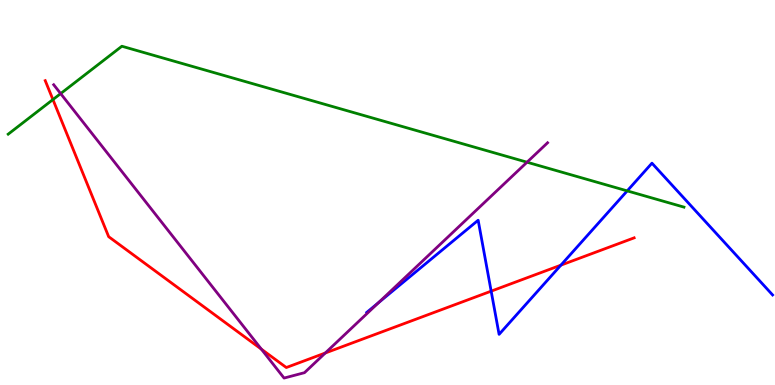[{'lines': ['blue', 'red'], 'intersections': [{'x': 6.34, 'y': 2.44}, {'x': 7.24, 'y': 3.11}]}, {'lines': ['green', 'red'], 'intersections': [{'x': 0.683, 'y': 7.41}]}, {'lines': ['purple', 'red'], 'intersections': [{'x': 3.37, 'y': 0.931}, {'x': 4.2, 'y': 0.831}]}, {'lines': ['blue', 'green'], 'intersections': [{'x': 8.09, 'y': 5.04}]}, {'lines': ['blue', 'purple'], 'intersections': [{'x': 4.88, 'y': 2.14}]}, {'lines': ['green', 'purple'], 'intersections': [{'x': 0.783, 'y': 7.57}, {'x': 6.8, 'y': 5.79}]}]